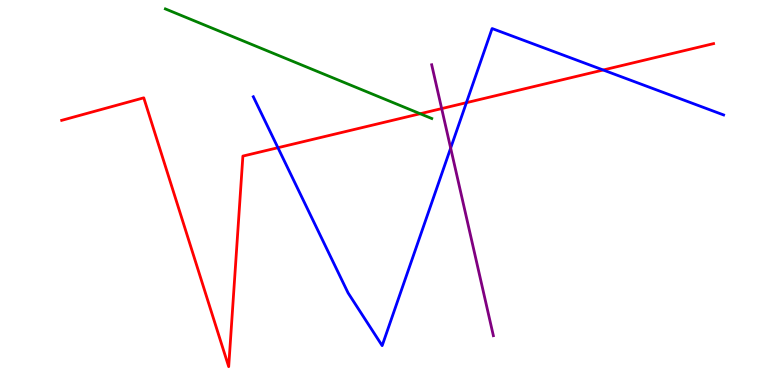[{'lines': ['blue', 'red'], 'intersections': [{'x': 3.59, 'y': 6.16}, {'x': 6.02, 'y': 7.33}, {'x': 7.78, 'y': 8.18}]}, {'lines': ['green', 'red'], 'intersections': [{'x': 5.42, 'y': 7.05}]}, {'lines': ['purple', 'red'], 'intersections': [{'x': 5.7, 'y': 7.18}]}, {'lines': ['blue', 'green'], 'intersections': []}, {'lines': ['blue', 'purple'], 'intersections': [{'x': 5.81, 'y': 6.15}]}, {'lines': ['green', 'purple'], 'intersections': []}]